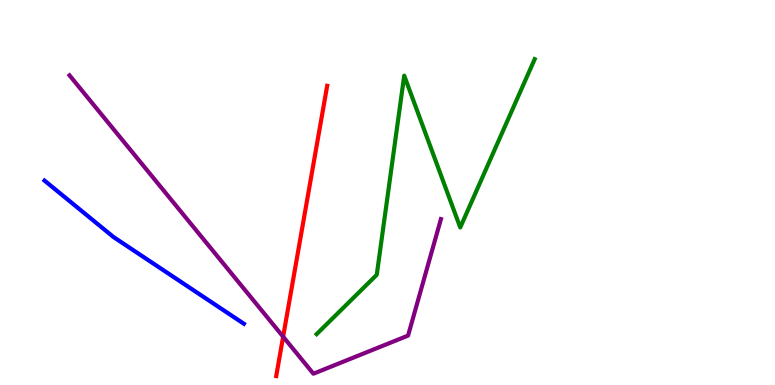[{'lines': ['blue', 'red'], 'intersections': []}, {'lines': ['green', 'red'], 'intersections': []}, {'lines': ['purple', 'red'], 'intersections': [{'x': 3.65, 'y': 1.25}]}, {'lines': ['blue', 'green'], 'intersections': []}, {'lines': ['blue', 'purple'], 'intersections': []}, {'lines': ['green', 'purple'], 'intersections': []}]